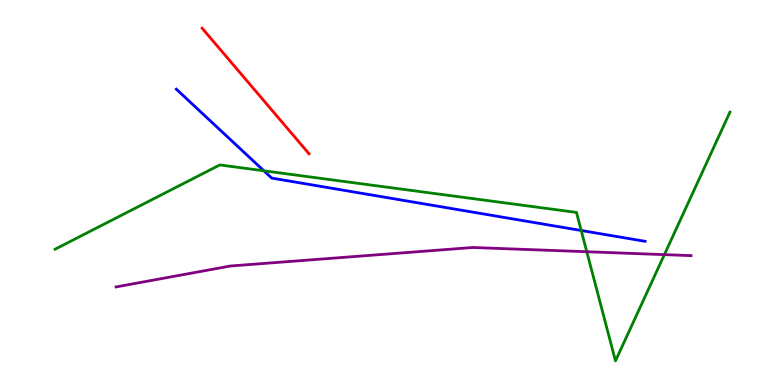[{'lines': ['blue', 'red'], 'intersections': []}, {'lines': ['green', 'red'], 'intersections': []}, {'lines': ['purple', 'red'], 'intersections': []}, {'lines': ['blue', 'green'], 'intersections': [{'x': 3.41, 'y': 5.56}, {'x': 7.5, 'y': 4.01}]}, {'lines': ['blue', 'purple'], 'intersections': []}, {'lines': ['green', 'purple'], 'intersections': [{'x': 7.57, 'y': 3.46}, {'x': 8.57, 'y': 3.39}]}]